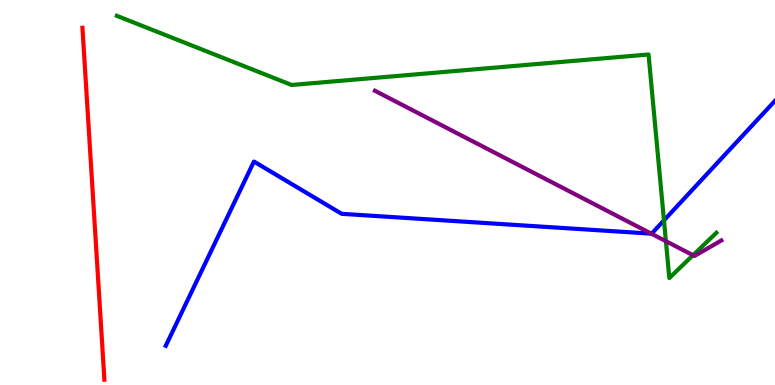[{'lines': ['blue', 'red'], 'intersections': []}, {'lines': ['green', 'red'], 'intersections': []}, {'lines': ['purple', 'red'], 'intersections': []}, {'lines': ['blue', 'green'], 'intersections': [{'x': 8.57, 'y': 4.28}]}, {'lines': ['blue', 'purple'], 'intersections': [{'x': 8.4, 'y': 3.93}]}, {'lines': ['green', 'purple'], 'intersections': [{'x': 8.59, 'y': 3.74}, {'x': 8.94, 'y': 3.37}]}]